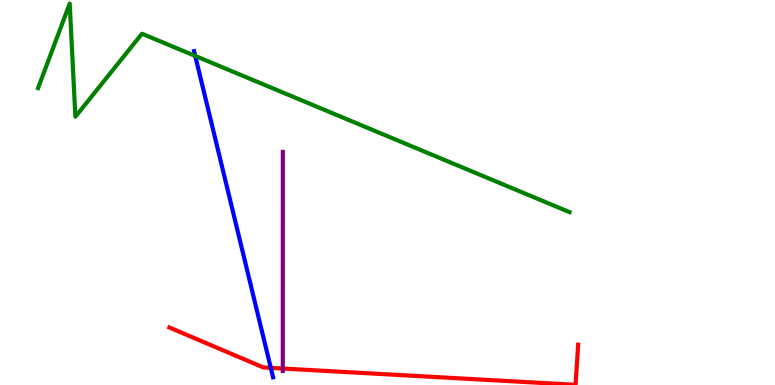[{'lines': ['blue', 'red'], 'intersections': [{'x': 3.49, 'y': 0.445}]}, {'lines': ['green', 'red'], 'intersections': []}, {'lines': ['purple', 'red'], 'intersections': [{'x': 3.65, 'y': 0.428}]}, {'lines': ['blue', 'green'], 'intersections': [{'x': 2.52, 'y': 8.55}]}, {'lines': ['blue', 'purple'], 'intersections': []}, {'lines': ['green', 'purple'], 'intersections': []}]